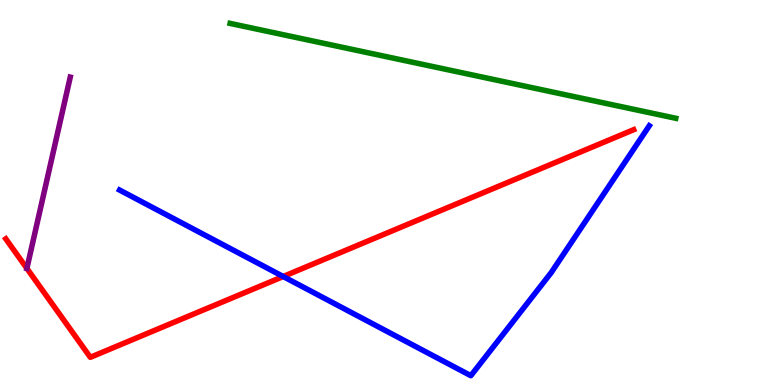[{'lines': ['blue', 'red'], 'intersections': [{'x': 3.65, 'y': 2.82}]}, {'lines': ['green', 'red'], 'intersections': []}, {'lines': ['purple', 'red'], 'intersections': [{'x': 0.347, 'y': 3.03}]}, {'lines': ['blue', 'green'], 'intersections': []}, {'lines': ['blue', 'purple'], 'intersections': []}, {'lines': ['green', 'purple'], 'intersections': []}]